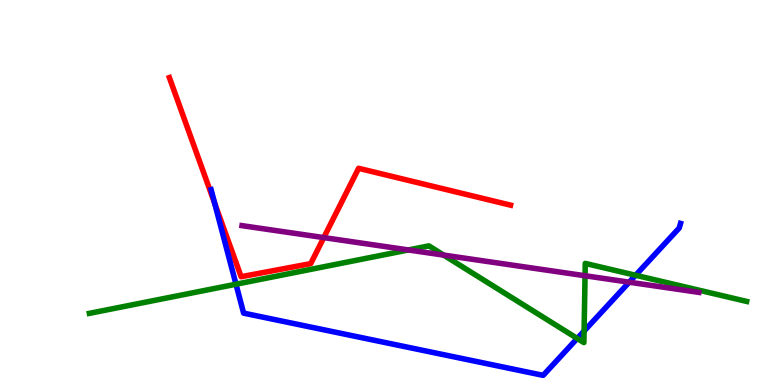[{'lines': ['blue', 'red'], 'intersections': [{'x': 2.77, 'y': 4.72}]}, {'lines': ['green', 'red'], 'intersections': []}, {'lines': ['purple', 'red'], 'intersections': [{'x': 4.18, 'y': 3.83}]}, {'lines': ['blue', 'green'], 'intersections': [{'x': 3.05, 'y': 2.62}, {'x': 7.45, 'y': 1.21}, {'x': 7.54, 'y': 1.4}, {'x': 8.2, 'y': 2.85}]}, {'lines': ['blue', 'purple'], 'intersections': [{'x': 8.12, 'y': 2.67}]}, {'lines': ['green', 'purple'], 'intersections': [{'x': 5.27, 'y': 3.51}, {'x': 5.72, 'y': 3.37}, {'x': 7.55, 'y': 2.84}]}]